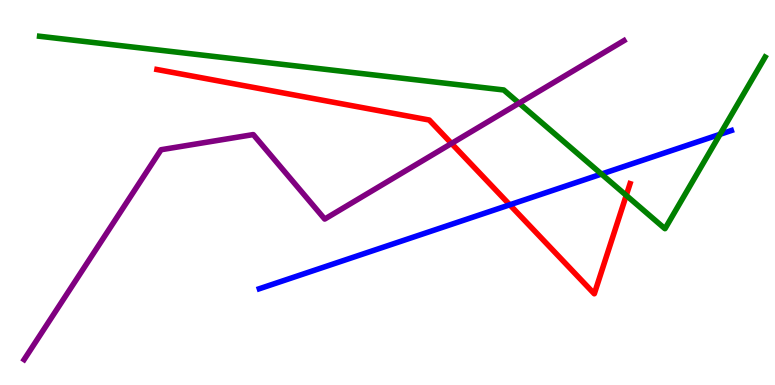[{'lines': ['blue', 'red'], 'intersections': [{'x': 6.58, 'y': 4.68}]}, {'lines': ['green', 'red'], 'intersections': [{'x': 8.08, 'y': 4.93}]}, {'lines': ['purple', 'red'], 'intersections': [{'x': 5.83, 'y': 6.27}]}, {'lines': ['blue', 'green'], 'intersections': [{'x': 7.76, 'y': 5.48}, {'x': 9.29, 'y': 6.51}]}, {'lines': ['blue', 'purple'], 'intersections': []}, {'lines': ['green', 'purple'], 'intersections': [{'x': 6.7, 'y': 7.32}]}]